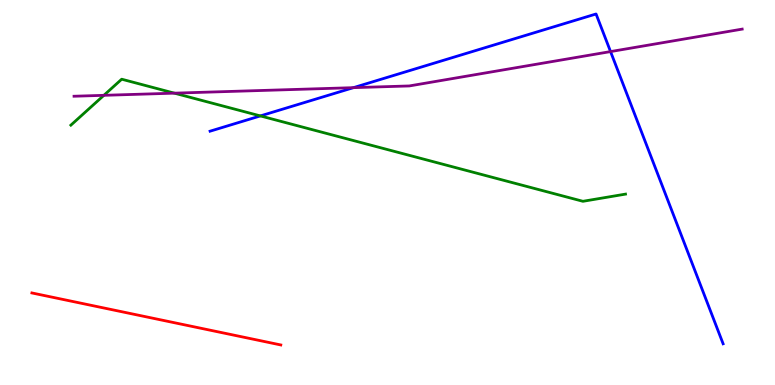[{'lines': ['blue', 'red'], 'intersections': []}, {'lines': ['green', 'red'], 'intersections': []}, {'lines': ['purple', 'red'], 'intersections': []}, {'lines': ['blue', 'green'], 'intersections': [{'x': 3.36, 'y': 6.99}]}, {'lines': ['blue', 'purple'], 'intersections': [{'x': 4.56, 'y': 7.72}, {'x': 7.88, 'y': 8.66}]}, {'lines': ['green', 'purple'], 'intersections': [{'x': 1.34, 'y': 7.52}, {'x': 2.25, 'y': 7.58}]}]